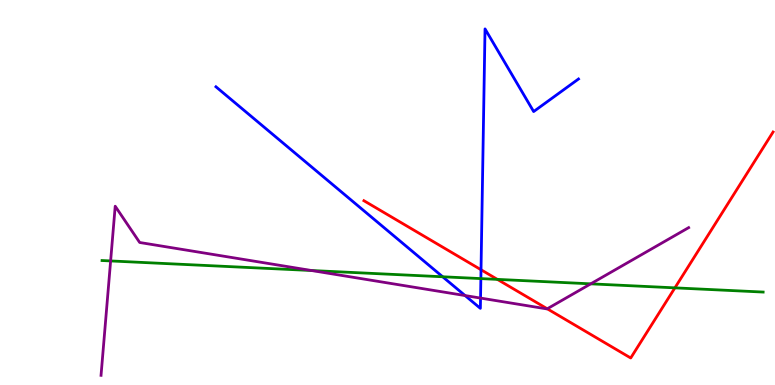[{'lines': ['blue', 'red'], 'intersections': [{'x': 6.21, 'y': 2.99}]}, {'lines': ['green', 'red'], 'intersections': [{'x': 6.42, 'y': 2.74}, {'x': 8.71, 'y': 2.52}]}, {'lines': ['purple', 'red'], 'intersections': [{'x': 7.06, 'y': 1.98}]}, {'lines': ['blue', 'green'], 'intersections': [{'x': 5.71, 'y': 2.81}, {'x': 6.2, 'y': 2.76}]}, {'lines': ['blue', 'purple'], 'intersections': [{'x': 6.0, 'y': 2.32}, {'x': 6.2, 'y': 2.26}]}, {'lines': ['green', 'purple'], 'intersections': [{'x': 1.43, 'y': 3.22}, {'x': 4.02, 'y': 2.97}, {'x': 7.62, 'y': 2.63}]}]